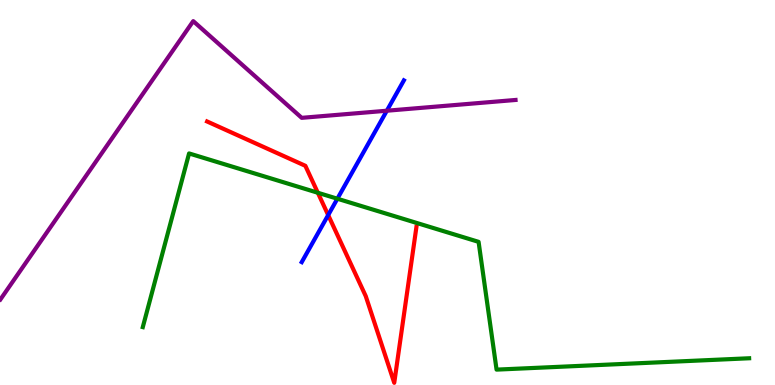[{'lines': ['blue', 'red'], 'intersections': [{'x': 4.23, 'y': 4.41}]}, {'lines': ['green', 'red'], 'intersections': [{'x': 4.1, 'y': 4.99}]}, {'lines': ['purple', 'red'], 'intersections': []}, {'lines': ['blue', 'green'], 'intersections': [{'x': 4.35, 'y': 4.84}]}, {'lines': ['blue', 'purple'], 'intersections': [{'x': 4.99, 'y': 7.12}]}, {'lines': ['green', 'purple'], 'intersections': []}]